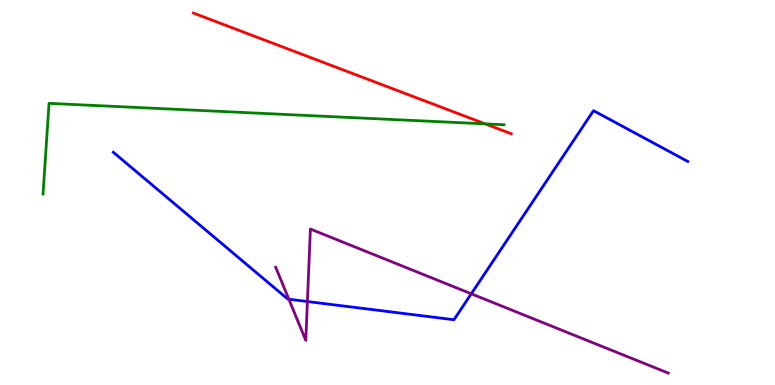[{'lines': ['blue', 'red'], 'intersections': []}, {'lines': ['green', 'red'], 'intersections': [{'x': 6.26, 'y': 6.78}]}, {'lines': ['purple', 'red'], 'intersections': []}, {'lines': ['blue', 'green'], 'intersections': []}, {'lines': ['blue', 'purple'], 'intersections': [{'x': 3.73, 'y': 2.23}, {'x': 3.97, 'y': 2.17}, {'x': 6.08, 'y': 2.37}]}, {'lines': ['green', 'purple'], 'intersections': []}]